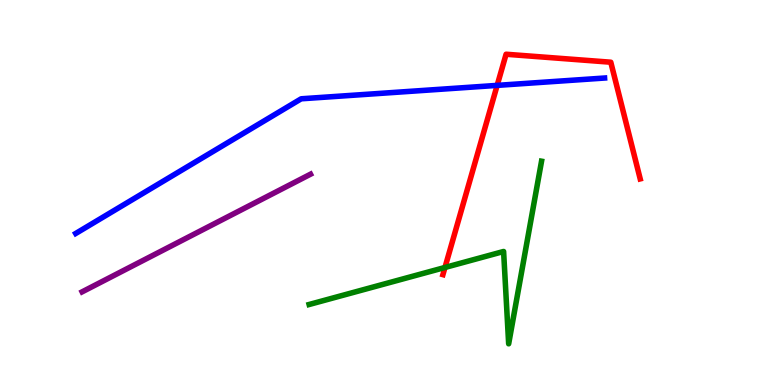[{'lines': ['blue', 'red'], 'intersections': [{'x': 6.41, 'y': 7.78}]}, {'lines': ['green', 'red'], 'intersections': [{'x': 5.74, 'y': 3.05}]}, {'lines': ['purple', 'red'], 'intersections': []}, {'lines': ['blue', 'green'], 'intersections': []}, {'lines': ['blue', 'purple'], 'intersections': []}, {'lines': ['green', 'purple'], 'intersections': []}]